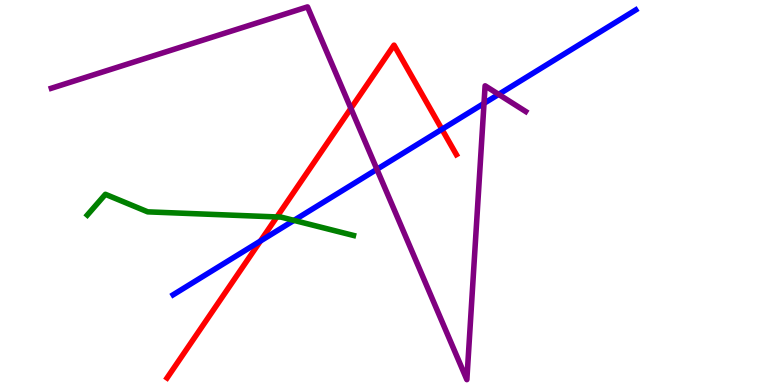[{'lines': ['blue', 'red'], 'intersections': [{'x': 3.36, 'y': 3.74}, {'x': 5.7, 'y': 6.64}]}, {'lines': ['green', 'red'], 'intersections': [{'x': 3.57, 'y': 4.37}]}, {'lines': ['purple', 'red'], 'intersections': [{'x': 4.53, 'y': 7.18}]}, {'lines': ['blue', 'green'], 'intersections': [{'x': 3.79, 'y': 4.28}]}, {'lines': ['blue', 'purple'], 'intersections': [{'x': 4.86, 'y': 5.6}, {'x': 6.25, 'y': 7.32}, {'x': 6.43, 'y': 7.55}]}, {'lines': ['green', 'purple'], 'intersections': []}]